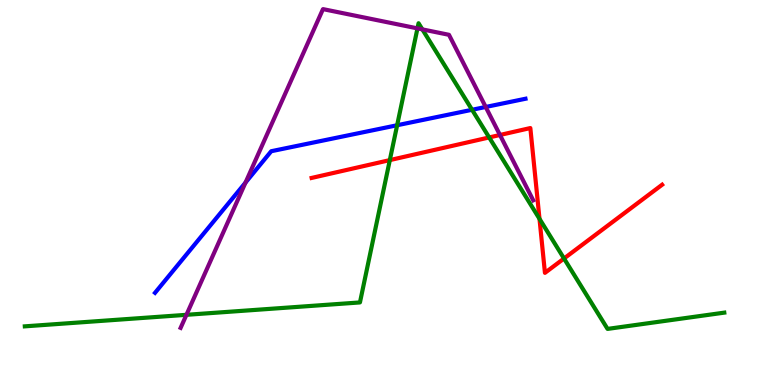[{'lines': ['blue', 'red'], 'intersections': []}, {'lines': ['green', 'red'], 'intersections': [{'x': 5.03, 'y': 5.84}, {'x': 6.31, 'y': 6.43}, {'x': 6.96, 'y': 4.32}, {'x': 7.28, 'y': 3.29}]}, {'lines': ['purple', 'red'], 'intersections': [{'x': 6.45, 'y': 6.49}]}, {'lines': ['blue', 'green'], 'intersections': [{'x': 5.12, 'y': 6.75}, {'x': 6.09, 'y': 7.15}]}, {'lines': ['blue', 'purple'], 'intersections': [{'x': 3.17, 'y': 5.26}, {'x': 6.27, 'y': 7.22}]}, {'lines': ['green', 'purple'], 'intersections': [{'x': 2.41, 'y': 1.82}, {'x': 5.39, 'y': 9.26}, {'x': 5.45, 'y': 9.24}]}]